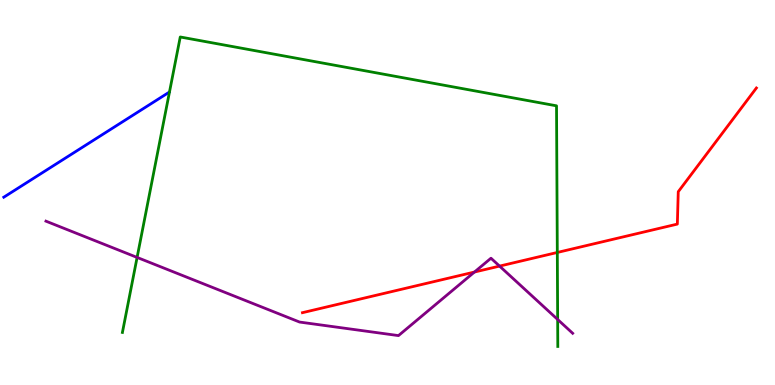[{'lines': ['blue', 'red'], 'intersections': []}, {'lines': ['green', 'red'], 'intersections': [{'x': 7.19, 'y': 3.44}]}, {'lines': ['purple', 'red'], 'intersections': [{'x': 6.12, 'y': 2.93}, {'x': 6.45, 'y': 3.09}]}, {'lines': ['blue', 'green'], 'intersections': []}, {'lines': ['blue', 'purple'], 'intersections': []}, {'lines': ['green', 'purple'], 'intersections': [{'x': 1.77, 'y': 3.31}, {'x': 7.2, 'y': 1.7}]}]